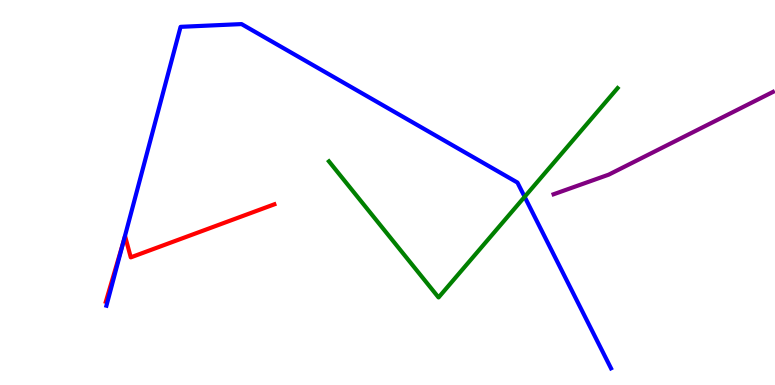[{'lines': ['blue', 'red'], 'intersections': [{'x': 1.59, 'y': 3.71}]}, {'lines': ['green', 'red'], 'intersections': []}, {'lines': ['purple', 'red'], 'intersections': []}, {'lines': ['blue', 'green'], 'intersections': [{'x': 6.77, 'y': 4.89}]}, {'lines': ['blue', 'purple'], 'intersections': []}, {'lines': ['green', 'purple'], 'intersections': []}]